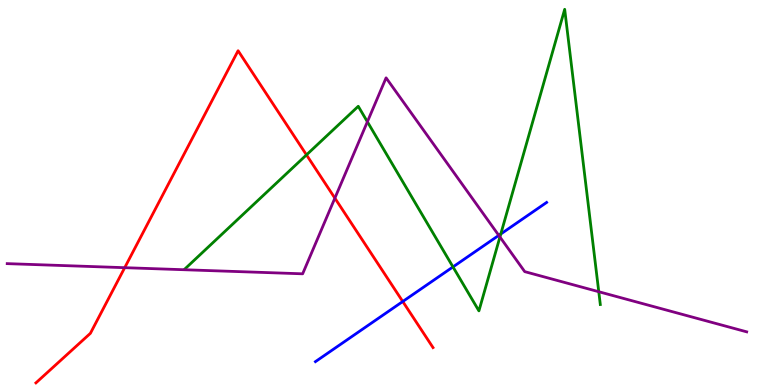[{'lines': ['blue', 'red'], 'intersections': [{'x': 5.2, 'y': 2.17}]}, {'lines': ['green', 'red'], 'intersections': [{'x': 3.95, 'y': 5.98}]}, {'lines': ['purple', 'red'], 'intersections': [{'x': 1.61, 'y': 3.05}, {'x': 4.32, 'y': 4.85}]}, {'lines': ['blue', 'green'], 'intersections': [{'x': 5.85, 'y': 3.07}, {'x': 6.46, 'y': 3.92}]}, {'lines': ['blue', 'purple'], 'intersections': [{'x': 6.44, 'y': 3.89}]}, {'lines': ['green', 'purple'], 'intersections': [{'x': 4.74, 'y': 6.84}, {'x': 6.45, 'y': 3.84}, {'x': 7.73, 'y': 2.42}]}]